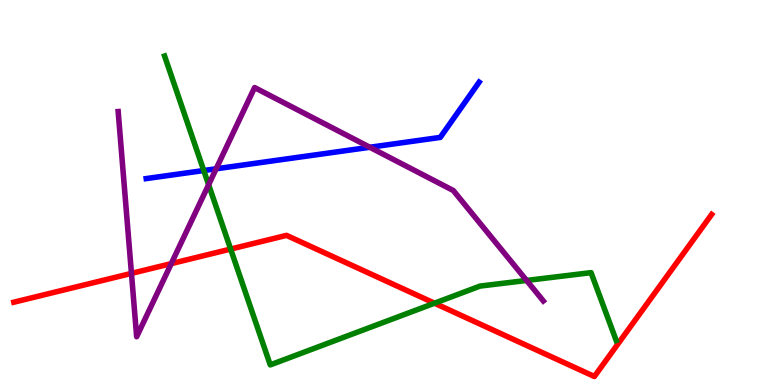[{'lines': ['blue', 'red'], 'intersections': []}, {'lines': ['green', 'red'], 'intersections': [{'x': 2.98, 'y': 3.53}, {'x': 5.61, 'y': 2.12}]}, {'lines': ['purple', 'red'], 'intersections': [{'x': 1.7, 'y': 2.9}, {'x': 2.21, 'y': 3.15}]}, {'lines': ['blue', 'green'], 'intersections': [{'x': 2.63, 'y': 5.57}]}, {'lines': ['blue', 'purple'], 'intersections': [{'x': 2.79, 'y': 5.62}, {'x': 4.77, 'y': 6.17}]}, {'lines': ['green', 'purple'], 'intersections': [{'x': 2.69, 'y': 5.2}, {'x': 6.79, 'y': 2.72}]}]